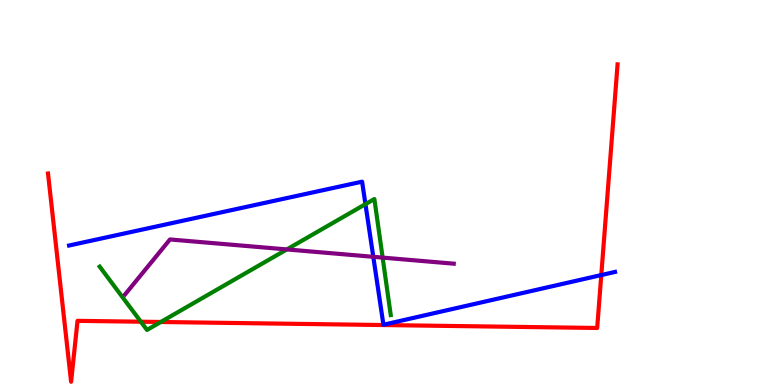[{'lines': ['blue', 'red'], 'intersections': [{'x': 7.76, 'y': 2.86}]}, {'lines': ['green', 'red'], 'intersections': [{'x': 1.82, 'y': 1.64}, {'x': 2.07, 'y': 1.64}]}, {'lines': ['purple', 'red'], 'intersections': []}, {'lines': ['blue', 'green'], 'intersections': [{'x': 4.72, 'y': 4.7}]}, {'lines': ['blue', 'purple'], 'intersections': [{'x': 4.82, 'y': 3.33}]}, {'lines': ['green', 'purple'], 'intersections': [{'x': 3.7, 'y': 3.52}, {'x': 4.94, 'y': 3.31}]}]